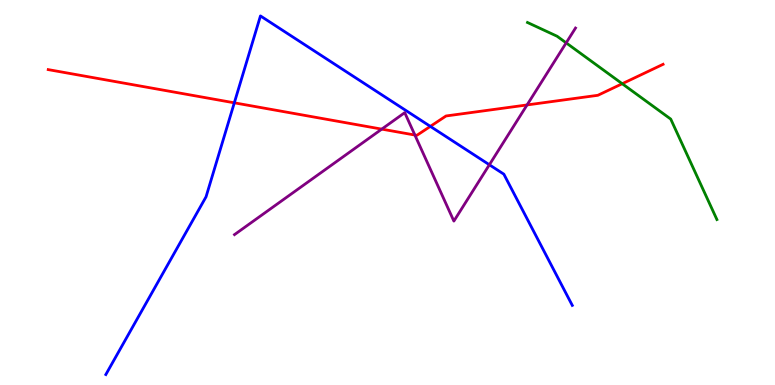[{'lines': ['blue', 'red'], 'intersections': [{'x': 3.02, 'y': 7.33}, {'x': 5.55, 'y': 6.72}]}, {'lines': ['green', 'red'], 'intersections': [{'x': 8.03, 'y': 7.83}]}, {'lines': ['purple', 'red'], 'intersections': [{'x': 4.93, 'y': 6.65}, {'x': 5.35, 'y': 6.49}, {'x': 6.8, 'y': 7.27}]}, {'lines': ['blue', 'green'], 'intersections': []}, {'lines': ['blue', 'purple'], 'intersections': [{'x': 6.31, 'y': 5.72}]}, {'lines': ['green', 'purple'], 'intersections': [{'x': 7.31, 'y': 8.89}]}]